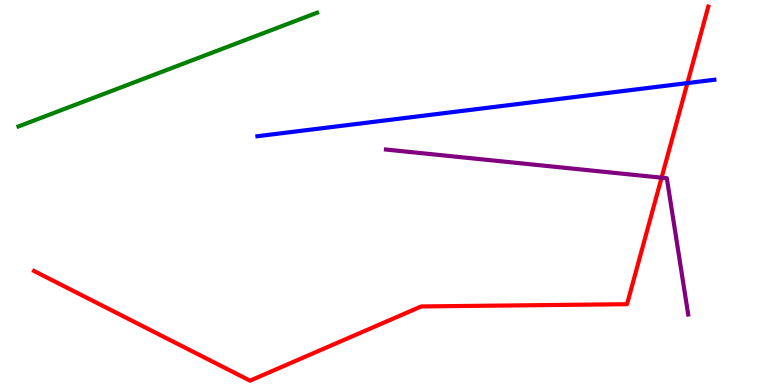[{'lines': ['blue', 'red'], 'intersections': [{'x': 8.87, 'y': 7.84}]}, {'lines': ['green', 'red'], 'intersections': []}, {'lines': ['purple', 'red'], 'intersections': [{'x': 8.54, 'y': 5.38}]}, {'lines': ['blue', 'green'], 'intersections': []}, {'lines': ['blue', 'purple'], 'intersections': []}, {'lines': ['green', 'purple'], 'intersections': []}]